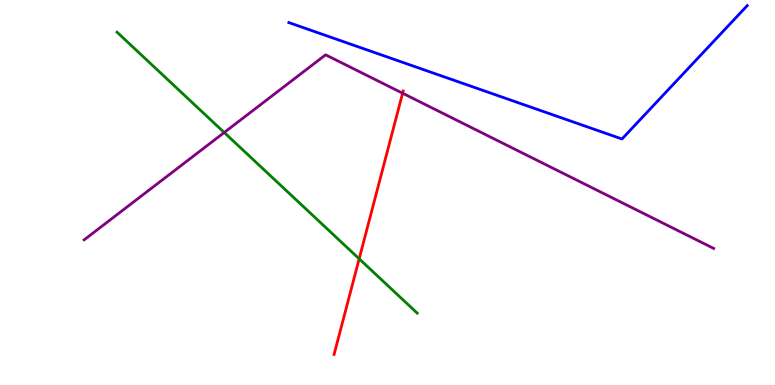[{'lines': ['blue', 'red'], 'intersections': []}, {'lines': ['green', 'red'], 'intersections': [{'x': 4.63, 'y': 3.28}]}, {'lines': ['purple', 'red'], 'intersections': [{'x': 5.19, 'y': 7.58}]}, {'lines': ['blue', 'green'], 'intersections': []}, {'lines': ['blue', 'purple'], 'intersections': []}, {'lines': ['green', 'purple'], 'intersections': [{'x': 2.89, 'y': 6.56}]}]